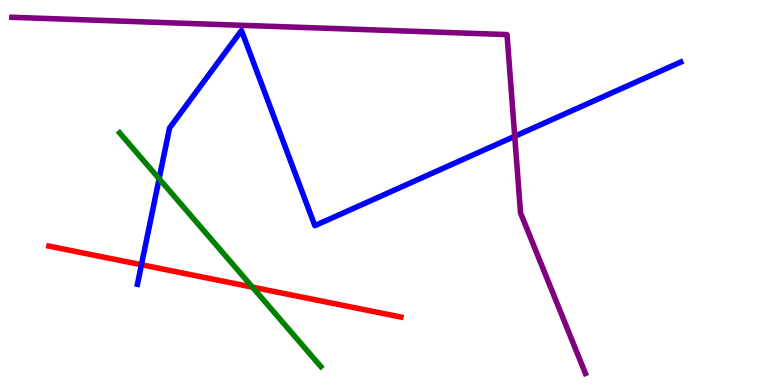[{'lines': ['blue', 'red'], 'intersections': [{'x': 1.83, 'y': 3.12}]}, {'lines': ['green', 'red'], 'intersections': [{'x': 3.26, 'y': 2.54}]}, {'lines': ['purple', 'red'], 'intersections': []}, {'lines': ['blue', 'green'], 'intersections': [{'x': 2.05, 'y': 5.36}]}, {'lines': ['blue', 'purple'], 'intersections': [{'x': 6.64, 'y': 6.46}]}, {'lines': ['green', 'purple'], 'intersections': []}]